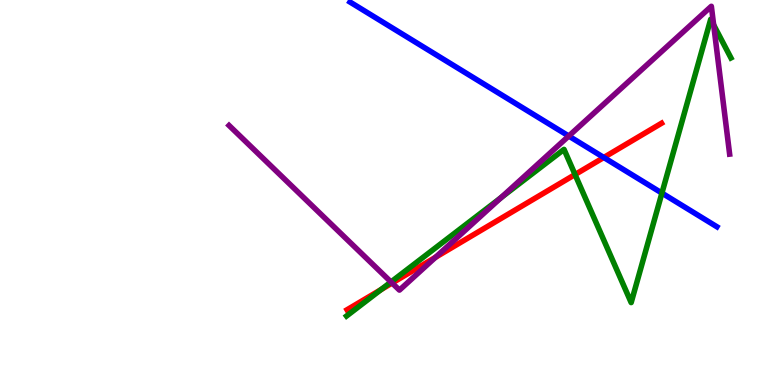[{'lines': ['blue', 'red'], 'intersections': [{'x': 7.79, 'y': 5.91}]}, {'lines': ['green', 'red'], 'intersections': [{'x': 4.92, 'y': 2.48}, {'x': 7.42, 'y': 5.47}]}, {'lines': ['purple', 'red'], 'intersections': [{'x': 5.06, 'y': 2.65}, {'x': 5.62, 'y': 3.32}]}, {'lines': ['blue', 'green'], 'intersections': [{'x': 8.54, 'y': 4.98}]}, {'lines': ['blue', 'purple'], 'intersections': [{'x': 7.34, 'y': 6.47}]}, {'lines': ['green', 'purple'], 'intersections': [{'x': 5.05, 'y': 2.68}, {'x': 6.47, 'y': 4.87}, {'x': 9.21, 'y': 9.35}]}]